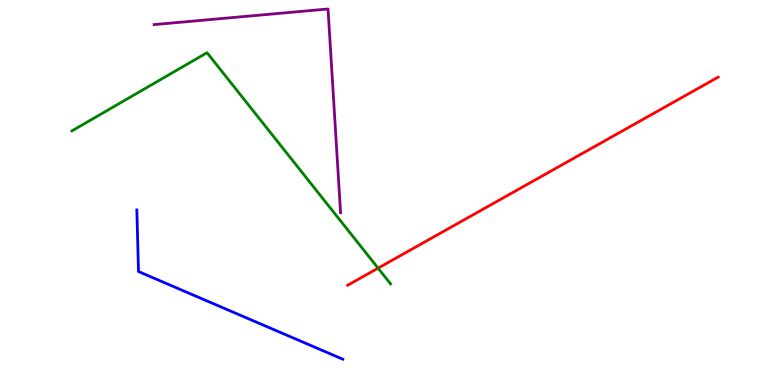[{'lines': ['blue', 'red'], 'intersections': []}, {'lines': ['green', 'red'], 'intersections': [{'x': 4.88, 'y': 3.03}]}, {'lines': ['purple', 'red'], 'intersections': []}, {'lines': ['blue', 'green'], 'intersections': []}, {'lines': ['blue', 'purple'], 'intersections': []}, {'lines': ['green', 'purple'], 'intersections': []}]